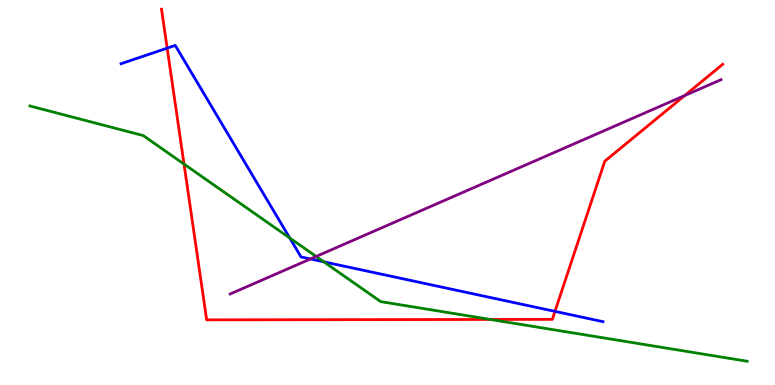[{'lines': ['blue', 'red'], 'intersections': [{'x': 2.16, 'y': 8.75}, {'x': 7.16, 'y': 1.91}]}, {'lines': ['green', 'red'], 'intersections': [{'x': 2.37, 'y': 5.74}, {'x': 6.33, 'y': 1.7}]}, {'lines': ['purple', 'red'], 'intersections': [{'x': 8.83, 'y': 7.52}]}, {'lines': ['blue', 'green'], 'intersections': [{'x': 3.74, 'y': 3.82}, {'x': 4.18, 'y': 3.2}]}, {'lines': ['blue', 'purple'], 'intersections': [{'x': 4.01, 'y': 3.27}]}, {'lines': ['green', 'purple'], 'intersections': [{'x': 4.08, 'y': 3.34}]}]